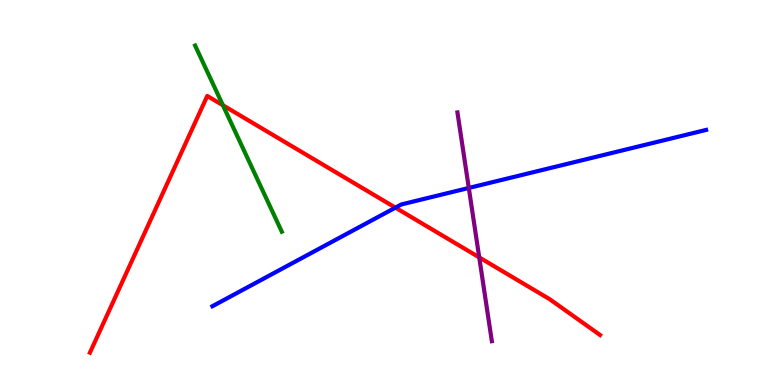[{'lines': ['blue', 'red'], 'intersections': [{'x': 5.1, 'y': 4.61}]}, {'lines': ['green', 'red'], 'intersections': [{'x': 2.88, 'y': 7.27}]}, {'lines': ['purple', 'red'], 'intersections': [{'x': 6.18, 'y': 3.31}]}, {'lines': ['blue', 'green'], 'intersections': []}, {'lines': ['blue', 'purple'], 'intersections': [{'x': 6.05, 'y': 5.12}]}, {'lines': ['green', 'purple'], 'intersections': []}]